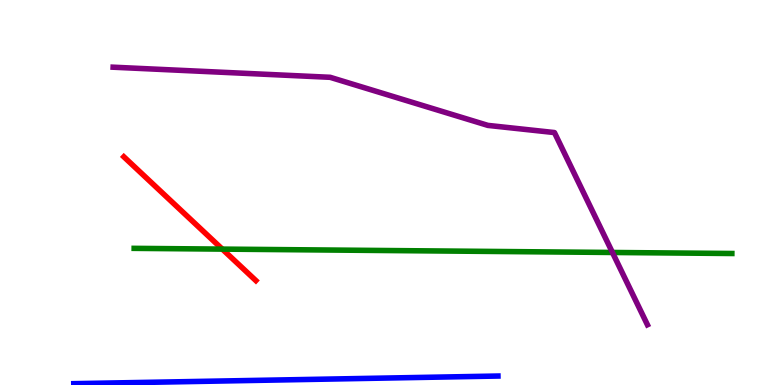[{'lines': ['blue', 'red'], 'intersections': []}, {'lines': ['green', 'red'], 'intersections': [{'x': 2.87, 'y': 3.53}]}, {'lines': ['purple', 'red'], 'intersections': []}, {'lines': ['blue', 'green'], 'intersections': []}, {'lines': ['blue', 'purple'], 'intersections': []}, {'lines': ['green', 'purple'], 'intersections': [{'x': 7.9, 'y': 3.44}]}]